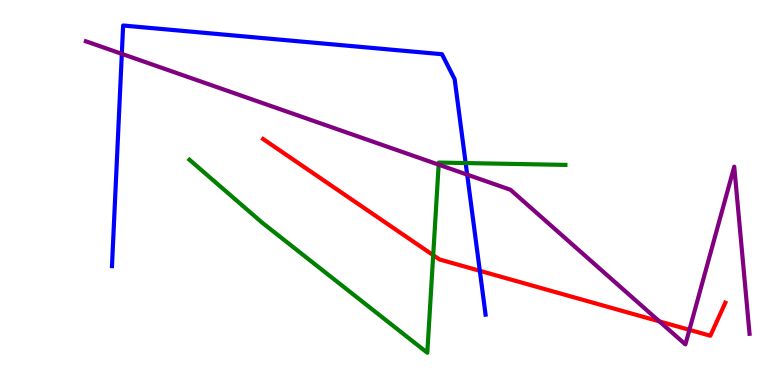[{'lines': ['blue', 'red'], 'intersections': [{'x': 6.19, 'y': 2.97}]}, {'lines': ['green', 'red'], 'intersections': [{'x': 5.59, 'y': 3.37}]}, {'lines': ['purple', 'red'], 'intersections': [{'x': 8.51, 'y': 1.65}, {'x': 8.9, 'y': 1.43}]}, {'lines': ['blue', 'green'], 'intersections': [{'x': 6.01, 'y': 5.76}]}, {'lines': ['blue', 'purple'], 'intersections': [{'x': 1.57, 'y': 8.6}, {'x': 6.03, 'y': 5.46}]}, {'lines': ['green', 'purple'], 'intersections': [{'x': 5.66, 'y': 5.72}]}]